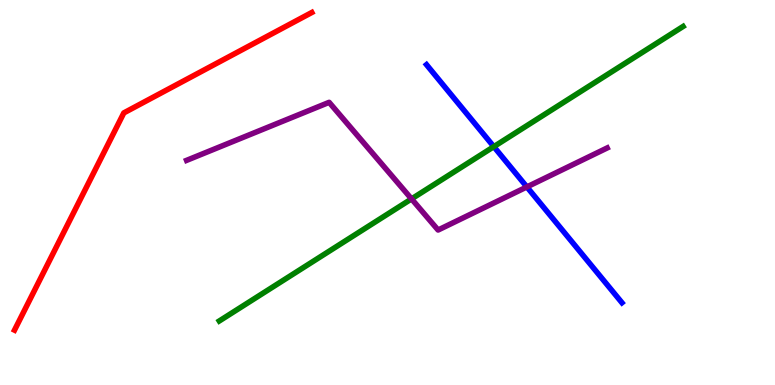[{'lines': ['blue', 'red'], 'intersections': []}, {'lines': ['green', 'red'], 'intersections': []}, {'lines': ['purple', 'red'], 'intersections': []}, {'lines': ['blue', 'green'], 'intersections': [{'x': 6.37, 'y': 6.19}]}, {'lines': ['blue', 'purple'], 'intersections': [{'x': 6.8, 'y': 5.14}]}, {'lines': ['green', 'purple'], 'intersections': [{'x': 5.31, 'y': 4.83}]}]